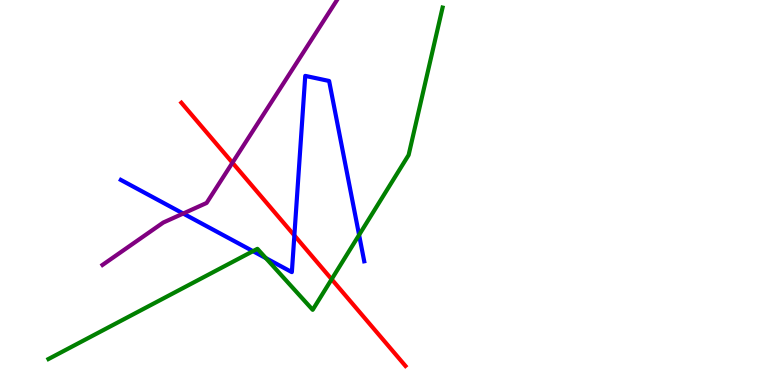[{'lines': ['blue', 'red'], 'intersections': [{'x': 3.8, 'y': 3.88}]}, {'lines': ['green', 'red'], 'intersections': [{'x': 4.28, 'y': 2.75}]}, {'lines': ['purple', 'red'], 'intersections': [{'x': 3.0, 'y': 5.77}]}, {'lines': ['blue', 'green'], 'intersections': [{'x': 3.26, 'y': 3.48}, {'x': 3.43, 'y': 3.3}, {'x': 4.63, 'y': 3.9}]}, {'lines': ['blue', 'purple'], 'intersections': [{'x': 2.36, 'y': 4.45}]}, {'lines': ['green', 'purple'], 'intersections': []}]